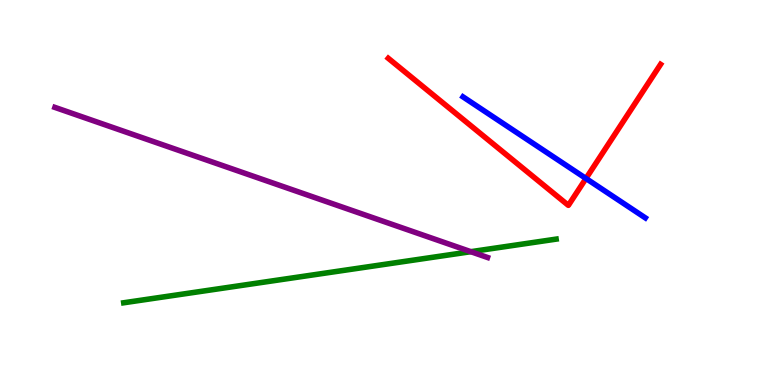[{'lines': ['blue', 'red'], 'intersections': [{'x': 7.56, 'y': 5.36}]}, {'lines': ['green', 'red'], 'intersections': []}, {'lines': ['purple', 'red'], 'intersections': []}, {'lines': ['blue', 'green'], 'intersections': []}, {'lines': ['blue', 'purple'], 'intersections': []}, {'lines': ['green', 'purple'], 'intersections': [{'x': 6.08, 'y': 3.46}]}]